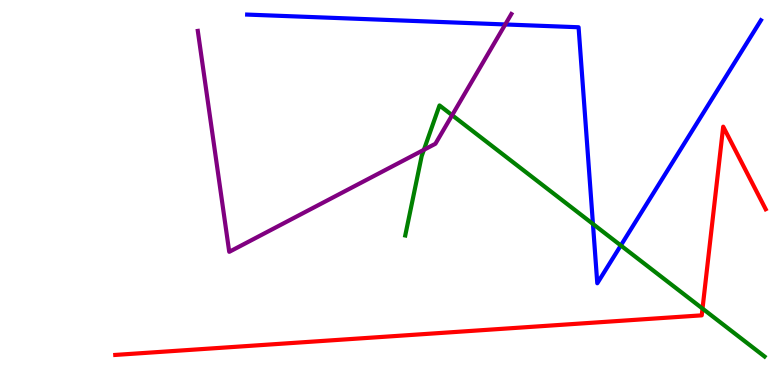[{'lines': ['blue', 'red'], 'intersections': []}, {'lines': ['green', 'red'], 'intersections': [{'x': 9.06, 'y': 1.98}]}, {'lines': ['purple', 'red'], 'intersections': []}, {'lines': ['blue', 'green'], 'intersections': [{'x': 7.65, 'y': 4.18}, {'x': 8.01, 'y': 3.62}]}, {'lines': ['blue', 'purple'], 'intersections': [{'x': 6.52, 'y': 9.36}]}, {'lines': ['green', 'purple'], 'intersections': [{'x': 5.47, 'y': 6.11}, {'x': 5.83, 'y': 7.01}]}]